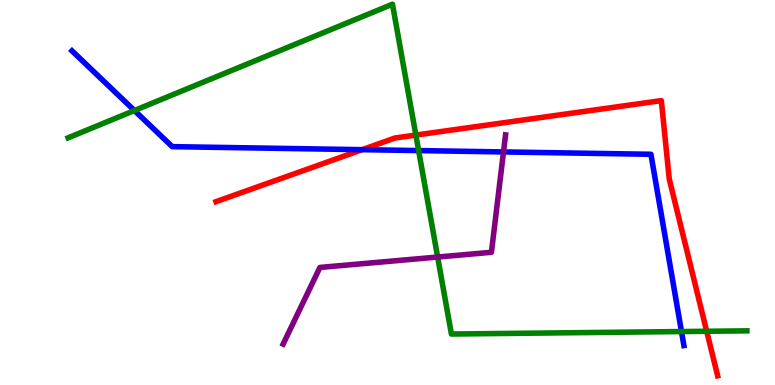[{'lines': ['blue', 'red'], 'intersections': [{'x': 4.67, 'y': 6.11}]}, {'lines': ['green', 'red'], 'intersections': [{'x': 5.37, 'y': 6.49}, {'x': 9.12, 'y': 1.4}]}, {'lines': ['purple', 'red'], 'intersections': []}, {'lines': ['blue', 'green'], 'intersections': [{'x': 1.73, 'y': 7.13}, {'x': 5.4, 'y': 6.09}, {'x': 8.79, 'y': 1.39}]}, {'lines': ['blue', 'purple'], 'intersections': [{'x': 6.5, 'y': 6.05}]}, {'lines': ['green', 'purple'], 'intersections': [{'x': 5.65, 'y': 3.32}]}]